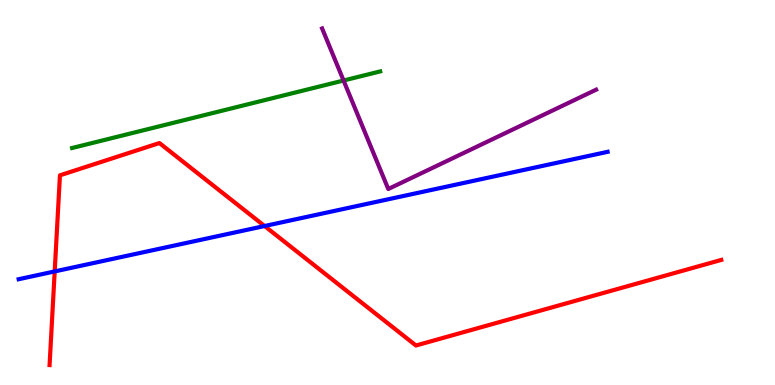[{'lines': ['blue', 'red'], 'intersections': [{'x': 0.706, 'y': 2.95}, {'x': 3.41, 'y': 4.13}]}, {'lines': ['green', 'red'], 'intersections': []}, {'lines': ['purple', 'red'], 'intersections': []}, {'lines': ['blue', 'green'], 'intersections': []}, {'lines': ['blue', 'purple'], 'intersections': []}, {'lines': ['green', 'purple'], 'intersections': [{'x': 4.43, 'y': 7.91}]}]